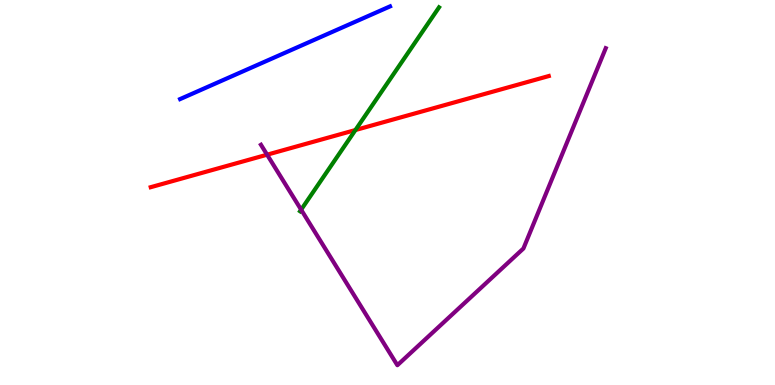[{'lines': ['blue', 'red'], 'intersections': []}, {'lines': ['green', 'red'], 'intersections': [{'x': 4.59, 'y': 6.62}]}, {'lines': ['purple', 'red'], 'intersections': [{'x': 3.45, 'y': 5.98}]}, {'lines': ['blue', 'green'], 'intersections': []}, {'lines': ['blue', 'purple'], 'intersections': []}, {'lines': ['green', 'purple'], 'intersections': [{'x': 3.89, 'y': 4.55}]}]